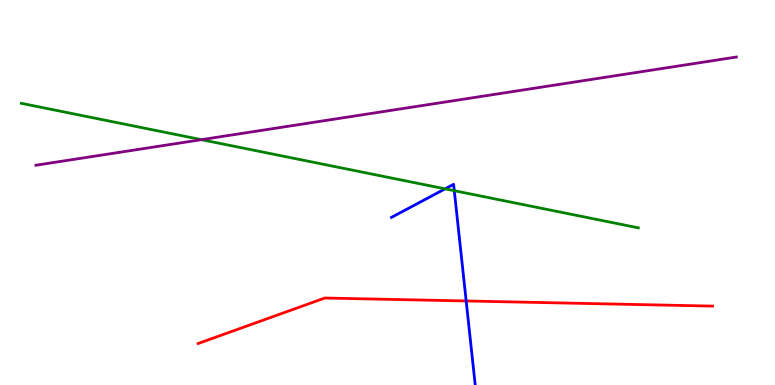[{'lines': ['blue', 'red'], 'intersections': [{'x': 6.02, 'y': 2.18}]}, {'lines': ['green', 'red'], 'intersections': []}, {'lines': ['purple', 'red'], 'intersections': []}, {'lines': ['blue', 'green'], 'intersections': [{'x': 5.74, 'y': 5.09}, {'x': 5.86, 'y': 5.05}]}, {'lines': ['blue', 'purple'], 'intersections': []}, {'lines': ['green', 'purple'], 'intersections': [{'x': 2.6, 'y': 6.37}]}]